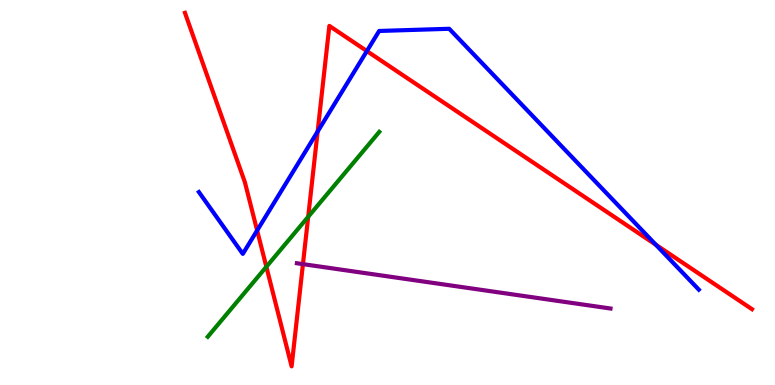[{'lines': ['blue', 'red'], 'intersections': [{'x': 3.32, 'y': 4.01}, {'x': 4.1, 'y': 6.58}, {'x': 4.73, 'y': 8.67}, {'x': 8.46, 'y': 3.64}]}, {'lines': ['green', 'red'], 'intersections': [{'x': 3.44, 'y': 3.07}, {'x': 3.98, 'y': 4.37}]}, {'lines': ['purple', 'red'], 'intersections': [{'x': 3.91, 'y': 3.14}]}, {'lines': ['blue', 'green'], 'intersections': []}, {'lines': ['blue', 'purple'], 'intersections': []}, {'lines': ['green', 'purple'], 'intersections': []}]